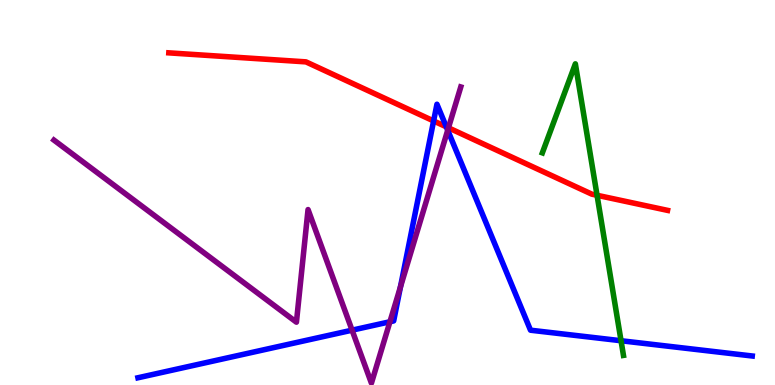[{'lines': ['blue', 'red'], 'intersections': [{'x': 5.59, 'y': 6.86}, {'x': 5.76, 'y': 6.71}]}, {'lines': ['green', 'red'], 'intersections': [{'x': 7.7, 'y': 4.93}]}, {'lines': ['purple', 'red'], 'intersections': [{'x': 5.79, 'y': 6.68}]}, {'lines': ['blue', 'green'], 'intersections': [{'x': 8.01, 'y': 1.15}]}, {'lines': ['blue', 'purple'], 'intersections': [{'x': 4.54, 'y': 1.42}, {'x': 5.03, 'y': 1.64}, {'x': 5.17, 'y': 2.55}, {'x': 5.78, 'y': 6.62}]}, {'lines': ['green', 'purple'], 'intersections': []}]